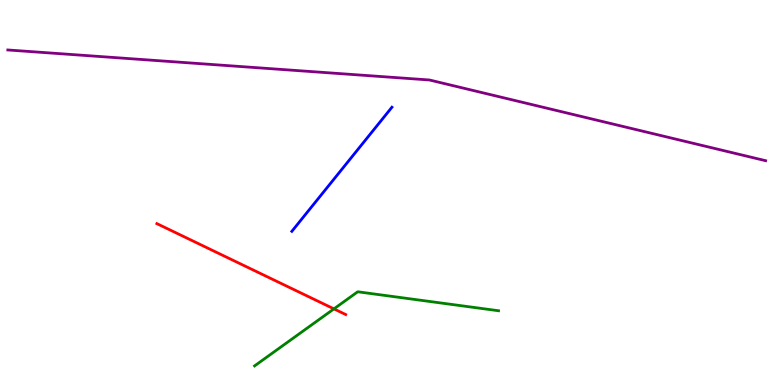[{'lines': ['blue', 'red'], 'intersections': []}, {'lines': ['green', 'red'], 'intersections': [{'x': 4.31, 'y': 1.98}]}, {'lines': ['purple', 'red'], 'intersections': []}, {'lines': ['blue', 'green'], 'intersections': []}, {'lines': ['blue', 'purple'], 'intersections': []}, {'lines': ['green', 'purple'], 'intersections': []}]